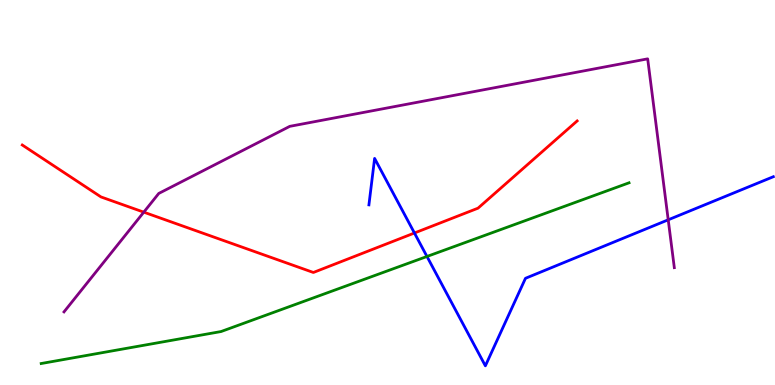[{'lines': ['blue', 'red'], 'intersections': [{'x': 5.35, 'y': 3.95}]}, {'lines': ['green', 'red'], 'intersections': []}, {'lines': ['purple', 'red'], 'intersections': [{'x': 1.86, 'y': 4.49}]}, {'lines': ['blue', 'green'], 'intersections': [{'x': 5.51, 'y': 3.34}]}, {'lines': ['blue', 'purple'], 'intersections': [{'x': 8.62, 'y': 4.29}]}, {'lines': ['green', 'purple'], 'intersections': []}]